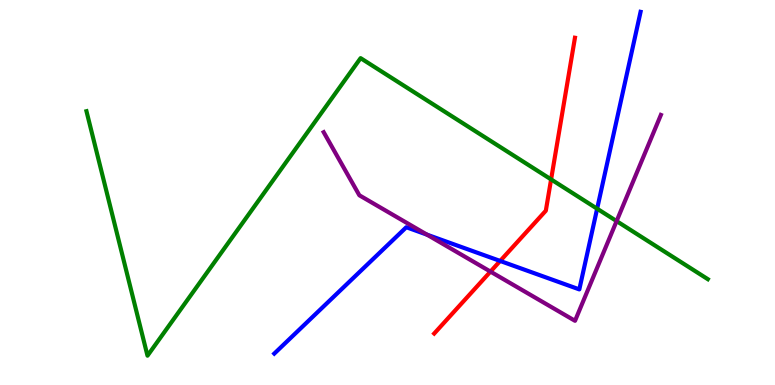[{'lines': ['blue', 'red'], 'intersections': [{'x': 6.45, 'y': 3.22}]}, {'lines': ['green', 'red'], 'intersections': [{'x': 7.11, 'y': 5.34}]}, {'lines': ['purple', 'red'], 'intersections': [{'x': 6.33, 'y': 2.95}]}, {'lines': ['blue', 'green'], 'intersections': [{'x': 7.71, 'y': 4.58}]}, {'lines': ['blue', 'purple'], 'intersections': [{'x': 5.51, 'y': 3.9}]}, {'lines': ['green', 'purple'], 'intersections': [{'x': 7.96, 'y': 4.26}]}]